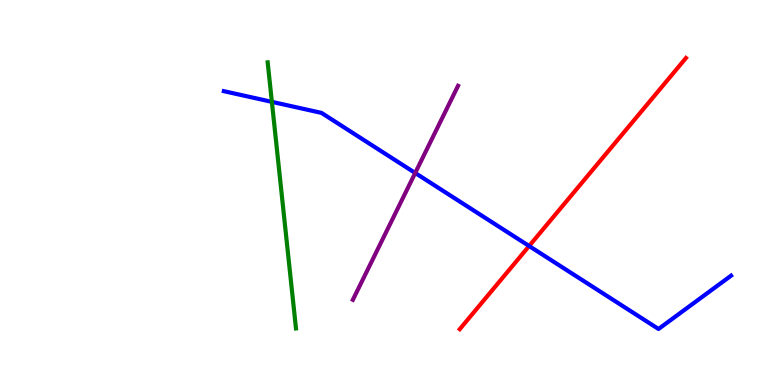[{'lines': ['blue', 'red'], 'intersections': [{'x': 6.83, 'y': 3.61}]}, {'lines': ['green', 'red'], 'intersections': []}, {'lines': ['purple', 'red'], 'intersections': []}, {'lines': ['blue', 'green'], 'intersections': [{'x': 3.51, 'y': 7.35}]}, {'lines': ['blue', 'purple'], 'intersections': [{'x': 5.36, 'y': 5.51}]}, {'lines': ['green', 'purple'], 'intersections': []}]